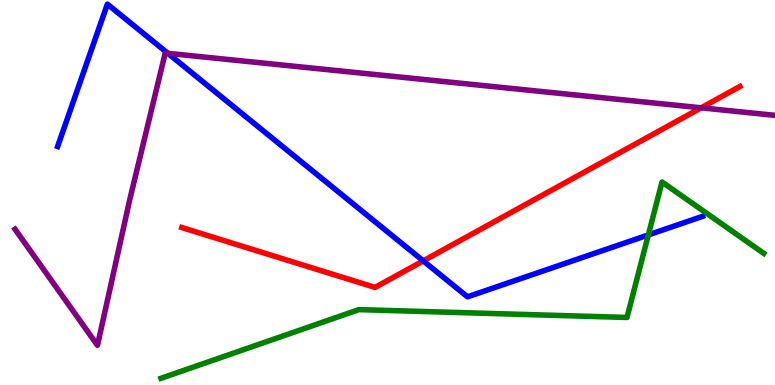[{'lines': ['blue', 'red'], 'intersections': [{'x': 5.46, 'y': 3.22}]}, {'lines': ['green', 'red'], 'intersections': []}, {'lines': ['purple', 'red'], 'intersections': [{'x': 9.05, 'y': 7.2}]}, {'lines': ['blue', 'green'], 'intersections': [{'x': 8.37, 'y': 3.9}]}, {'lines': ['blue', 'purple'], 'intersections': [{'x': 2.17, 'y': 8.61}]}, {'lines': ['green', 'purple'], 'intersections': []}]